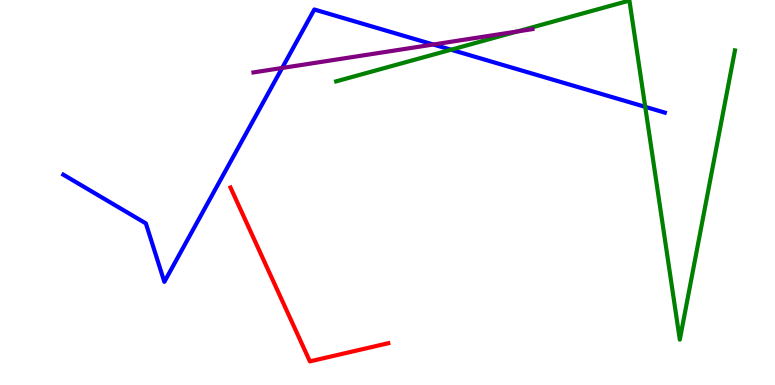[{'lines': ['blue', 'red'], 'intersections': []}, {'lines': ['green', 'red'], 'intersections': []}, {'lines': ['purple', 'red'], 'intersections': []}, {'lines': ['blue', 'green'], 'intersections': [{'x': 5.82, 'y': 8.71}, {'x': 8.33, 'y': 7.22}]}, {'lines': ['blue', 'purple'], 'intersections': [{'x': 3.64, 'y': 8.23}, {'x': 5.59, 'y': 8.84}]}, {'lines': ['green', 'purple'], 'intersections': [{'x': 6.67, 'y': 9.18}]}]